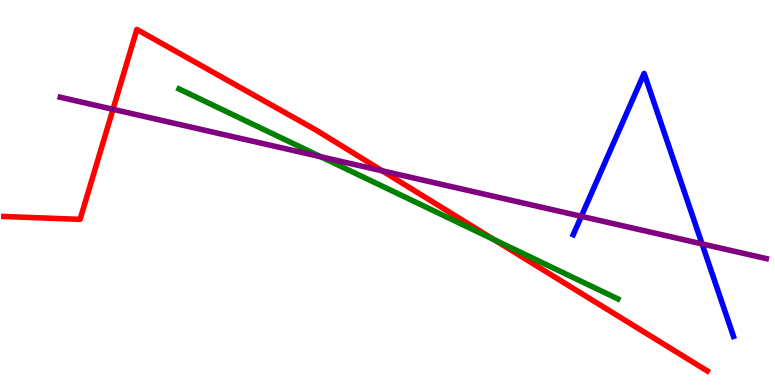[{'lines': ['blue', 'red'], 'intersections': []}, {'lines': ['green', 'red'], 'intersections': [{'x': 6.37, 'y': 3.78}]}, {'lines': ['purple', 'red'], 'intersections': [{'x': 1.46, 'y': 7.16}, {'x': 4.93, 'y': 5.56}]}, {'lines': ['blue', 'green'], 'intersections': []}, {'lines': ['blue', 'purple'], 'intersections': [{'x': 7.5, 'y': 4.38}, {'x': 9.06, 'y': 3.66}]}, {'lines': ['green', 'purple'], 'intersections': [{'x': 4.14, 'y': 5.93}]}]